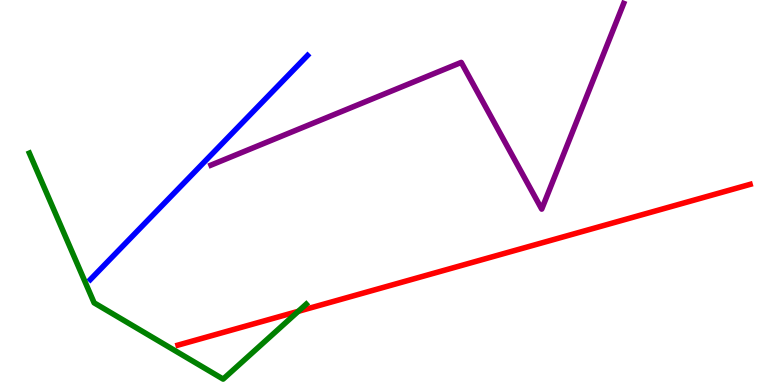[{'lines': ['blue', 'red'], 'intersections': []}, {'lines': ['green', 'red'], 'intersections': [{'x': 3.85, 'y': 1.91}]}, {'lines': ['purple', 'red'], 'intersections': []}, {'lines': ['blue', 'green'], 'intersections': []}, {'lines': ['blue', 'purple'], 'intersections': []}, {'lines': ['green', 'purple'], 'intersections': []}]